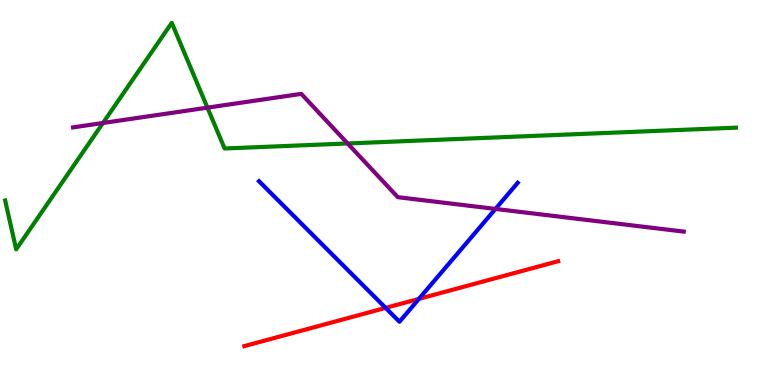[{'lines': ['blue', 'red'], 'intersections': [{'x': 4.98, 'y': 2.0}, {'x': 5.41, 'y': 2.24}]}, {'lines': ['green', 'red'], 'intersections': []}, {'lines': ['purple', 'red'], 'intersections': []}, {'lines': ['blue', 'green'], 'intersections': []}, {'lines': ['blue', 'purple'], 'intersections': [{'x': 6.39, 'y': 4.57}]}, {'lines': ['green', 'purple'], 'intersections': [{'x': 1.33, 'y': 6.81}, {'x': 2.68, 'y': 7.2}, {'x': 4.49, 'y': 6.27}]}]